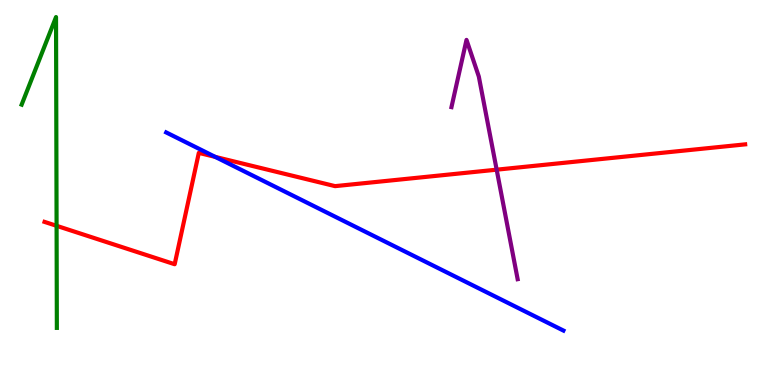[{'lines': ['blue', 'red'], 'intersections': [{'x': 2.78, 'y': 5.92}]}, {'lines': ['green', 'red'], 'intersections': [{'x': 0.73, 'y': 4.13}]}, {'lines': ['purple', 'red'], 'intersections': [{'x': 6.41, 'y': 5.59}]}, {'lines': ['blue', 'green'], 'intersections': []}, {'lines': ['blue', 'purple'], 'intersections': []}, {'lines': ['green', 'purple'], 'intersections': []}]